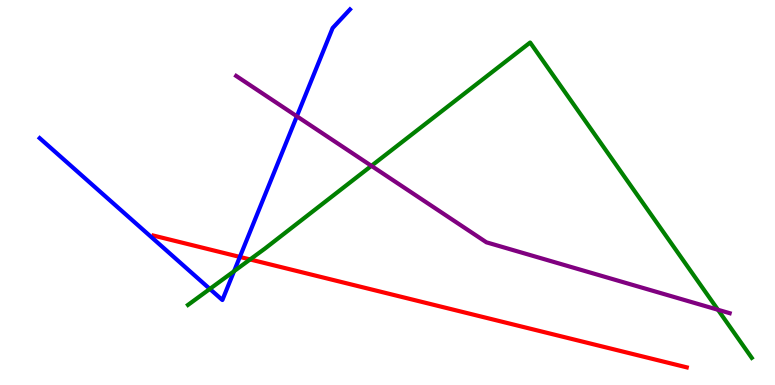[{'lines': ['blue', 'red'], 'intersections': [{'x': 3.09, 'y': 3.33}]}, {'lines': ['green', 'red'], 'intersections': [{'x': 3.23, 'y': 3.26}]}, {'lines': ['purple', 'red'], 'intersections': []}, {'lines': ['blue', 'green'], 'intersections': [{'x': 2.71, 'y': 2.5}, {'x': 3.02, 'y': 2.96}]}, {'lines': ['blue', 'purple'], 'intersections': [{'x': 3.83, 'y': 6.98}]}, {'lines': ['green', 'purple'], 'intersections': [{'x': 4.79, 'y': 5.69}, {'x': 9.26, 'y': 1.95}]}]